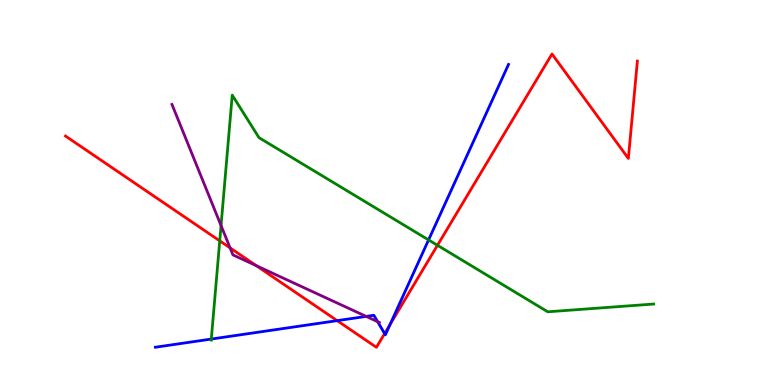[{'lines': ['blue', 'red'], 'intersections': [{'x': 4.35, 'y': 1.67}, {'x': 4.96, 'y': 1.34}, {'x': 5.03, 'y': 1.57}]}, {'lines': ['green', 'red'], 'intersections': [{'x': 2.84, 'y': 3.74}, {'x': 5.64, 'y': 3.63}]}, {'lines': ['purple', 'red'], 'intersections': [{'x': 2.97, 'y': 3.56}, {'x': 3.31, 'y': 3.1}]}, {'lines': ['blue', 'green'], 'intersections': [{'x': 2.73, 'y': 1.19}, {'x': 5.53, 'y': 3.77}]}, {'lines': ['blue', 'purple'], 'intersections': [{'x': 4.72, 'y': 1.78}, {'x': 4.87, 'y': 1.64}]}, {'lines': ['green', 'purple'], 'intersections': [{'x': 2.85, 'y': 4.14}]}]